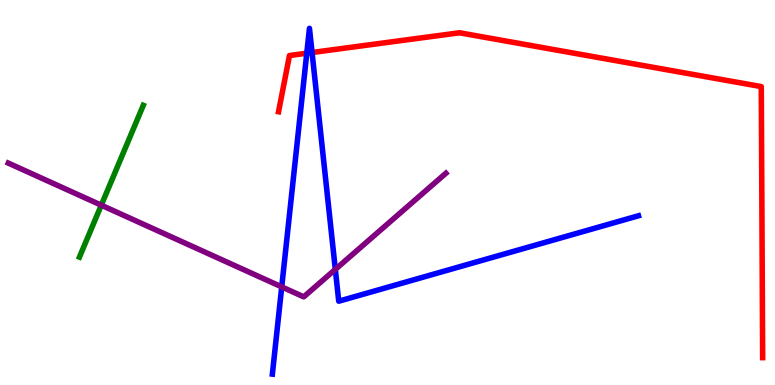[{'lines': ['blue', 'red'], 'intersections': [{'x': 3.96, 'y': 8.62}, {'x': 4.03, 'y': 8.64}]}, {'lines': ['green', 'red'], 'intersections': []}, {'lines': ['purple', 'red'], 'intersections': []}, {'lines': ['blue', 'green'], 'intersections': []}, {'lines': ['blue', 'purple'], 'intersections': [{'x': 3.64, 'y': 2.55}, {'x': 4.33, 'y': 3.0}]}, {'lines': ['green', 'purple'], 'intersections': [{'x': 1.31, 'y': 4.67}]}]